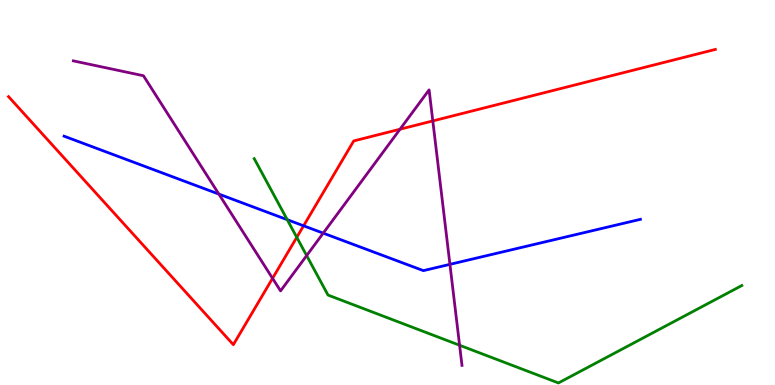[{'lines': ['blue', 'red'], 'intersections': [{'x': 3.92, 'y': 4.14}]}, {'lines': ['green', 'red'], 'intersections': [{'x': 3.83, 'y': 3.84}]}, {'lines': ['purple', 'red'], 'intersections': [{'x': 3.52, 'y': 2.77}, {'x': 5.16, 'y': 6.64}, {'x': 5.58, 'y': 6.86}]}, {'lines': ['blue', 'green'], 'intersections': [{'x': 3.71, 'y': 4.29}]}, {'lines': ['blue', 'purple'], 'intersections': [{'x': 2.82, 'y': 4.96}, {'x': 4.17, 'y': 3.94}, {'x': 5.81, 'y': 3.13}]}, {'lines': ['green', 'purple'], 'intersections': [{'x': 3.96, 'y': 3.36}, {'x': 5.93, 'y': 1.03}]}]